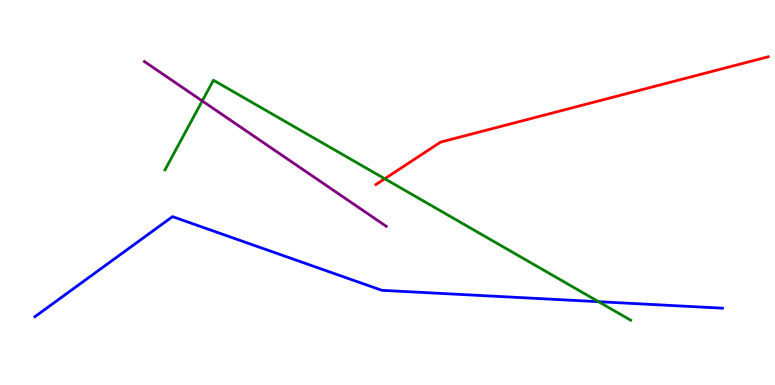[{'lines': ['blue', 'red'], 'intersections': []}, {'lines': ['green', 'red'], 'intersections': [{'x': 4.96, 'y': 5.36}]}, {'lines': ['purple', 'red'], 'intersections': []}, {'lines': ['blue', 'green'], 'intersections': [{'x': 7.72, 'y': 2.16}]}, {'lines': ['blue', 'purple'], 'intersections': []}, {'lines': ['green', 'purple'], 'intersections': [{'x': 2.61, 'y': 7.38}]}]